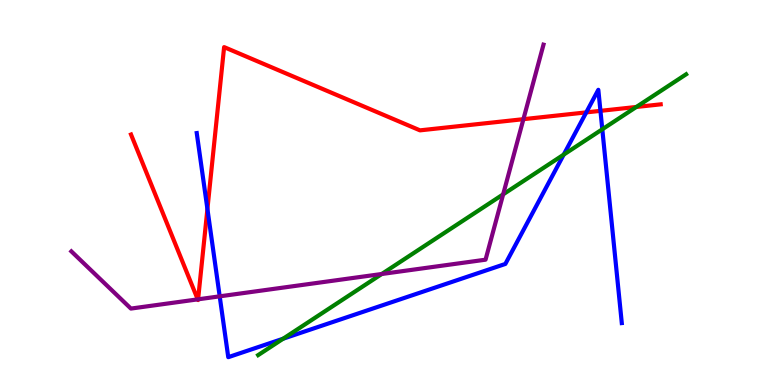[{'lines': ['blue', 'red'], 'intersections': [{'x': 2.68, 'y': 4.57}, {'x': 7.56, 'y': 7.08}, {'x': 7.75, 'y': 7.12}]}, {'lines': ['green', 'red'], 'intersections': [{'x': 8.21, 'y': 7.22}]}, {'lines': ['purple', 'red'], 'intersections': [{'x': 2.55, 'y': 2.22}, {'x': 2.56, 'y': 2.23}, {'x': 6.75, 'y': 6.9}]}, {'lines': ['blue', 'green'], 'intersections': [{'x': 3.65, 'y': 1.2}, {'x': 7.27, 'y': 5.98}, {'x': 7.77, 'y': 6.64}]}, {'lines': ['blue', 'purple'], 'intersections': [{'x': 2.83, 'y': 2.3}]}, {'lines': ['green', 'purple'], 'intersections': [{'x': 4.93, 'y': 2.88}, {'x': 6.49, 'y': 4.95}]}]